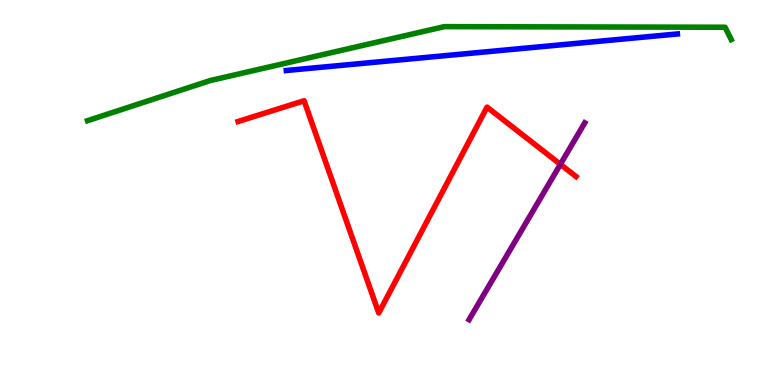[{'lines': ['blue', 'red'], 'intersections': []}, {'lines': ['green', 'red'], 'intersections': []}, {'lines': ['purple', 'red'], 'intersections': [{'x': 7.23, 'y': 5.73}]}, {'lines': ['blue', 'green'], 'intersections': []}, {'lines': ['blue', 'purple'], 'intersections': []}, {'lines': ['green', 'purple'], 'intersections': []}]